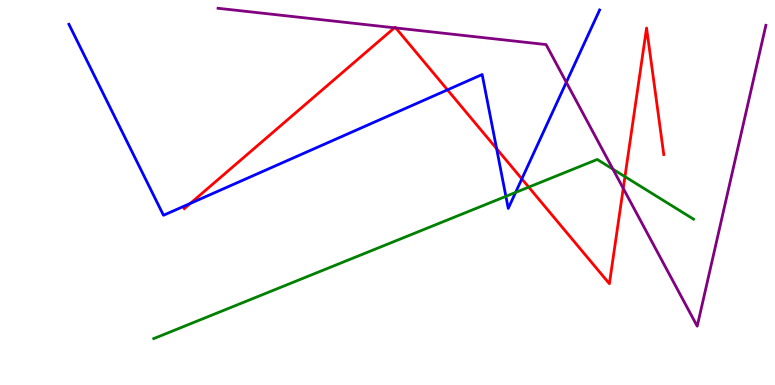[{'lines': ['blue', 'red'], 'intersections': [{'x': 2.46, 'y': 4.72}, {'x': 5.77, 'y': 7.67}, {'x': 6.41, 'y': 6.14}, {'x': 6.73, 'y': 5.35}]}, {'lines': ['green', 'red'], 'intersections': [{'x': 6.82, 'y': 5.14}, {'x': 8.06, 'y': 5.41}]}, {'lines': ['purple', 'red'], 'intersections': [{'x': 5.09, 'y': 9.28}, {'x': 5.11, 'y': 9.27}, {'x': 8.04, 'y': 5.11}]}, {'lines': ['blue', 'green'], 'intersections': [{'x': 6.53, 'y': 4.9}, {'x': 6.65, 'y': 5.0}]}, {'lines': ['blue', 'purple'], 'intersections': [{'x': 7.31, 'y': 7.86}]}, {'lines': ['green', 'purple'], 'intersections': [{'x': 7.91, 'y': 5.61}]}]